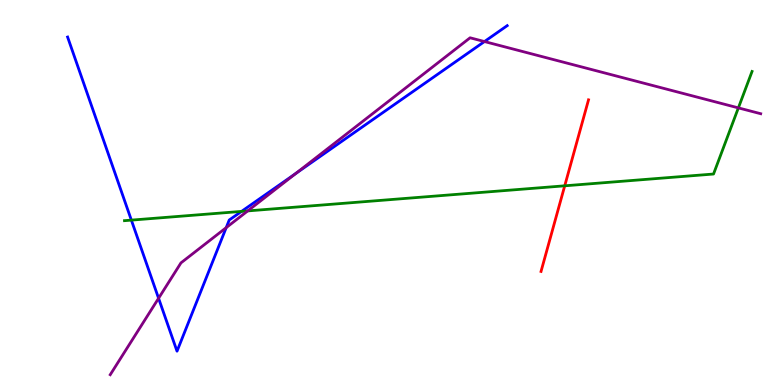[{'lines': ['blue', 'red'], 'intersections': []}, {'lines': ['green', 'red'], 'intersections': [{'x': 7.29, 'y': 5.17}]}, {'lines': ['purple', 'red'], 'intersections': []}, {'lines': ['blue', 'green'], 'intersections': [{'x': 1.7, 'y': 4.28}, {'x': 3.12, 'y': 4.51}]}, {'lines': ['blue', 'purple'], 'intersections': [{'x': 2.05, 'y': 2.25}, {'x': 2.92, 'y': 4.09}, {'x': 3.82, 'y': 5.5}, {'x': 6.25, 'y': 8.92}]}, {'lines': ['green', 'purple'], 'intersections': [{'x': 3.2, 'y': 4.52}, {'x': 9.53, 'y': 7.2}]}]